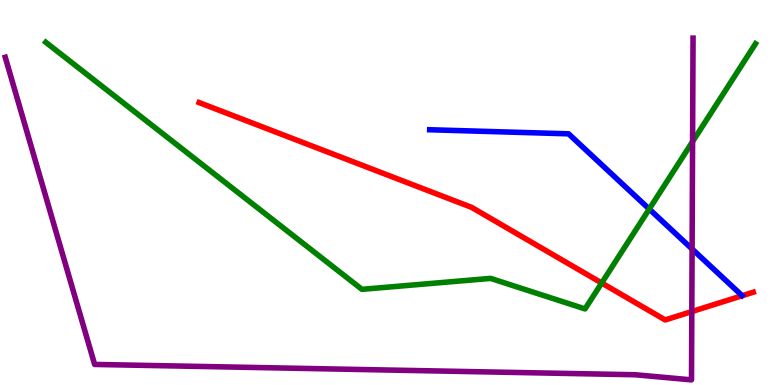[{'lines': ['blue', 'red'], 'intersections': []}, {'lines': ['green', 'red'], 'intersections': [{'x': 7.76, 'y': 2.65}]}, {'lines': ['purple', 'red'], 'intersections': [{'x': 8.93, 'y': 1.91}]}, {'lines': ['blue', 'green'], 'intersections': [{'x': 8.38, 'y': 4.57}]}, {'lines': ['blue', 'purple'], 'intersections': [{'x': 8.93, 'y': 3.53}]}, {'lines': ['green', 'purple'], 'intersections': [{'x': 8.94, 'y': 6.32}]}]